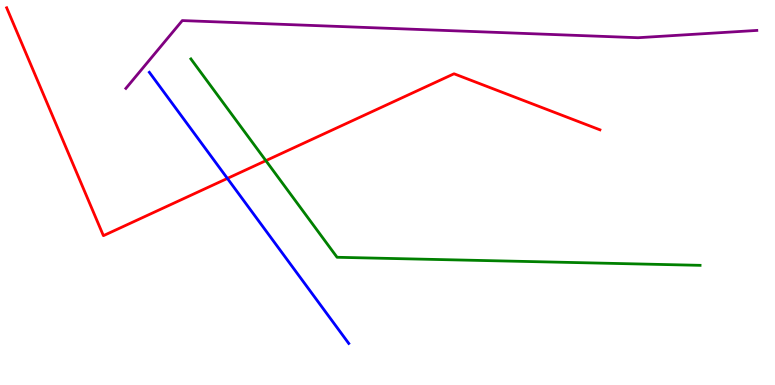[{'lines': ['blue', 'red'], 'intersections': [{'x': 2.93, 'y': 5.37}]}, {'lines': ['green', 'red'], 'intersections': [{'x': 3.43, 'y': 5.83}]}, {'lines': ['purple', 'red'], 'intersections': []}, {'lines': ['blue', 'green'], 'intersections': []}, {'lines': ['blue', 'purple'], 'intersections': []}, {'lines': ['green', 'purple'], 'intersections': []}]